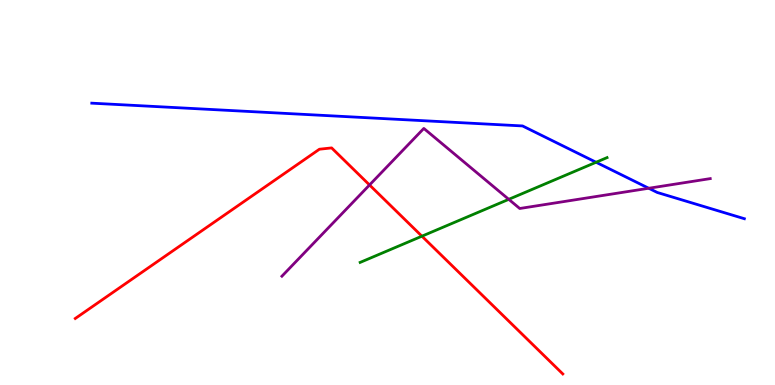[{'lines': ['blue', 'red'], 'intersections': []}, {'lines': ['green', 'red'], 'intersections': [{'x': 5.44, 'y': 3.87}]}, {'lines': ['purple', 'red'], 'intersections': [{'x': 4.77, 'y': 5.2}]}, {'lines': ['blue', 'green'], 'intersections': [{'x': 7.69, 'y': 5.79}]}, {'lines': ['blue', 'purple'], 'intersections': [{'x': 8.37, 'y': 5.11}]}, {'lines': ['green', 'purple'], 'intersections': [{'x': 6.56, 'y': 4.82}]}]